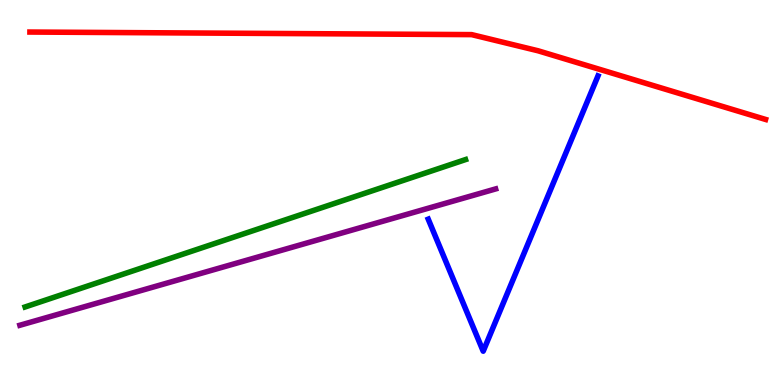[{'lines': ['blue', 'red'], 'intersections': []}, {'lines': ['green', 'red'], 'intersections': []}, {'lines': ['purple', 'red'], 'intersections': []}, {'lines': ['blue', 'green'], 'intersections': []}, {'lines': ['blue', 'purple'], 'intersections': []}, {'lines': ['green', 'purple'], 'intersections': []}]